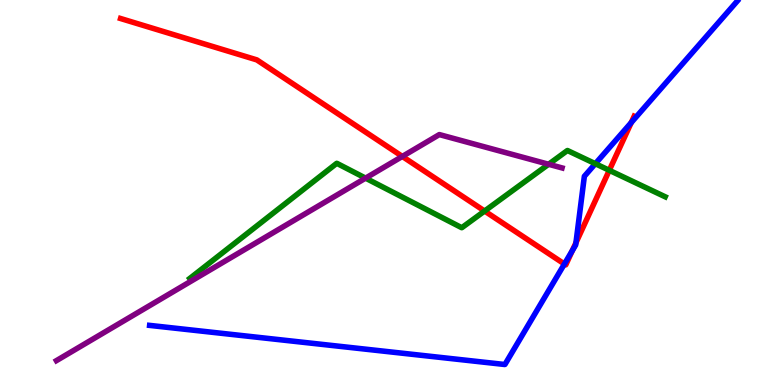[{'lines': ['blue', 'red'], 'intersections': [{'x': 7.28, 'y': 3.14}, {'x': 7.39, 'y': 3.49}, {'x': 7.43, 'y': 3.69}, {'x': 8.15, 'y': 6.82}]}, {'lines': ['green', 'red'], 'intersections': [{'x': 6.25, 'y': 4.52}, {'x': 7.86, 'y': 5.58}]}, {'lines': ['purple', 'red'], 'intersections': [{'x': 5.19, 'y': 5.94}]}, {'lines': ['blue', 'green'], 'intersections': [{'x': 7.68, 'y': 5.75}]}, {'lines': ['blue', 'purple'], 'intersections': []}, {'lines': ['green', 'purple'], 'intersections': [{'x': 4.72, 'y': 5.37}, {'x': 7.08, 'y': 5.73}]}]